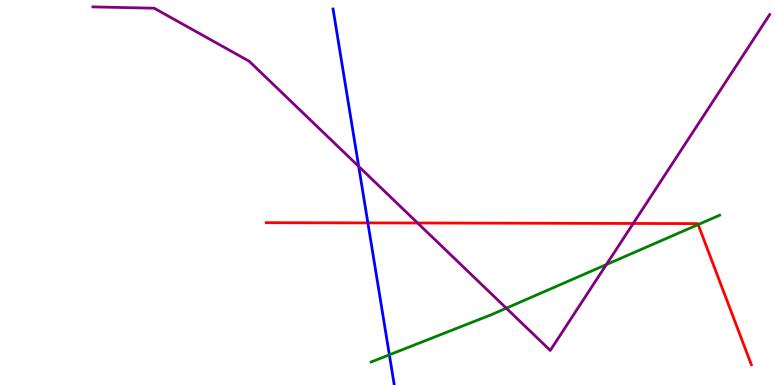[{'lines': ['blue', 'red'], 'intersections': [{'x': 4.75, 'y': 4.21}]}, {'lines': ['green', 'red'], 'intersections': [{'x': 9.01, 'y': 4.17}]}, {'lines': ['purple', 'red'], 'intersections': [{'x': 5.39, 'y': 4.21}, {'x': 8.17, 'y': 4.2}]}, {'lines': ['blue', 'green'], 'intersections': [{'x': 5.02, 'y': 0.784}]}, {'lines': ['blue', 'purple'], 'intersections': [{'x': 4.63, 'y': 5.68}]}, {'lines': ['green', 'purple'], 'intersections': [{'x': 6.53, 'y': 2.0}, {'x': 7.82, 'y': 3.13}]}]